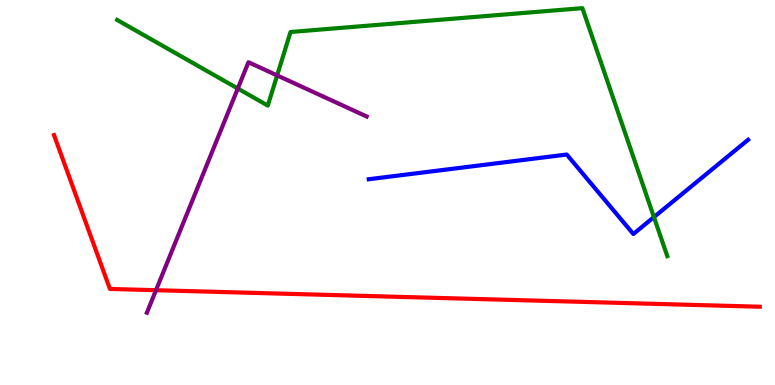[{'lines': ['blue', 'red'], 'intersections': []}, {'lines': ['green', 'red'], 'intersections': []}, {'lines': ['purple', 'red'], 'intersections': [{'x': 2.01, 'y': 2.46}]}, {'lines': ['blue', 'green'], 'intersections': [{'x': 8.44, 'y': 4.36}]}, {'lines': ['blue', 'purple'], 'intersections': []}, {'lines': ['green', 'purple'], 'intersections': [{'x': 3.07, 'y': 7.7}, {'x': 3.58, 'y': 8.04}]}]